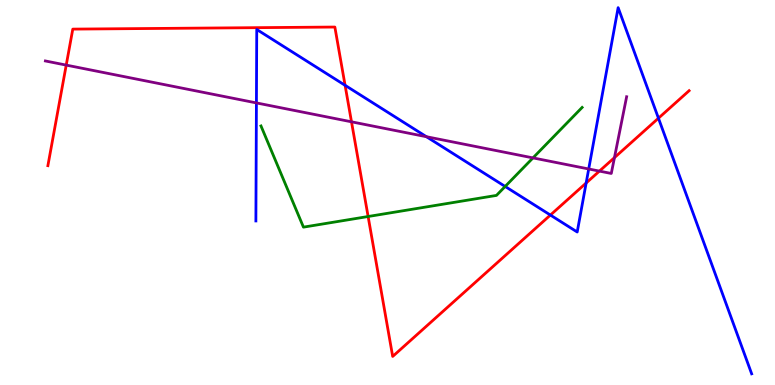[{'lines': ['blue', 'red'], 'intersections': [{'x': 4.45, 'y': 7.78}, {'x': 7.1, 'y': 4.41}, {'x': 7.56, 'y': 5.25}, {'x': 8.5, 'y': 6.93}]}, {'lines': ['green', 'red'], 'intersections': [{'x': 4.75, 'y': 4.38}]}, {'lines': ['purple', 'red'], 'intersections': [{'x': 0.855, 'y': 8.31}, {'x': 4.54, 'y': 6.84}, {'x': 7.73, 'y': 5.56}, {'x': 7.93, 'y': 5.91}]}, {'lines': ['blue', 'green'], 'intersections': [{'x': 6.52, 'y': 5.16}]}, {'lines': ['blue', 'purple'], 'intersections': [{'x': 3.31, 'y': 7.33}, {'x': 5.5, 'y': 6.45}, {'x': 7.6, 'y': 5.61}]}, {'lines': ['green', 'purple'], 'intersections': [{'x': 6.88, 'y': 5.9}]}]